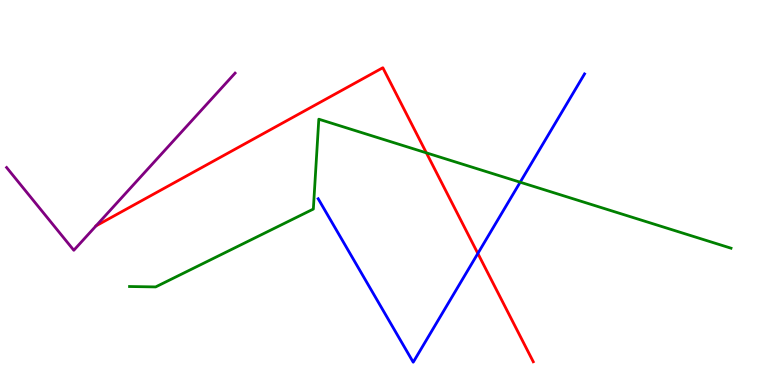[{'lines': ['blue', 'red'], 'intersections': [{'x': 6.17, 'y': 3.42}]}, {'lines': ['green', 'red'], 'intersections': [{'x': 5.5, 'y': 6.03}]}, {'lines': ['purple', 'red'], 'intersections': []}, {'lines': ['blue', 'green'], 'intersections': [{'x': 6.71, 'y': 5.27}]}, {'lines': ['blue', 'purple'], 'intersections': []}, {'lines': ['green', 'purple'], 'intersections': []}]